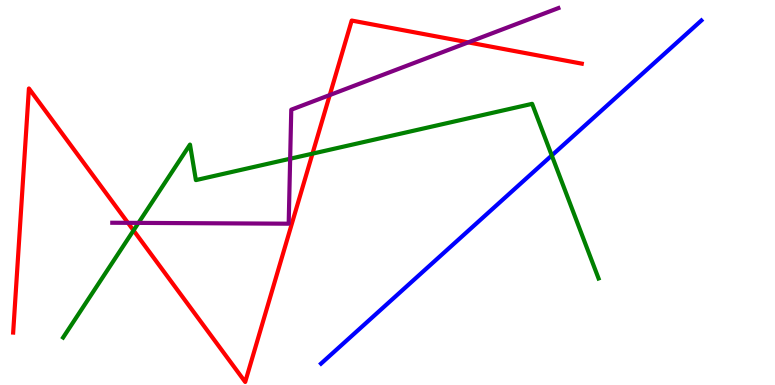[{'lines': ['blue', 'red'], 'intersections': []}, {'lines': ['green', 'red'], 'intersections': [{'x': 1.72, 'y': 4.01}, {'x': 4.03, 'y': 6.01}]}, {'lines': ['purple', 'red'], 'intersections': [{'x': 1.65, 'y': 4.21}, {'x': 4.25, 'y': 7.53}, {'x': 6.04, 'y': 8.9}]}, {'lines': ['blue', 'green'], 'intersections': [{'x': 7.12, 'y': 5.96}]}, {'lines': ['blue', 'purple'], 'intersections': []}, {'lines': ['green', 'purple'], 'intersections': [{'x': 1.79, 'y': 4.21}, {'x': 3.74, 'y': 5.88}]}]